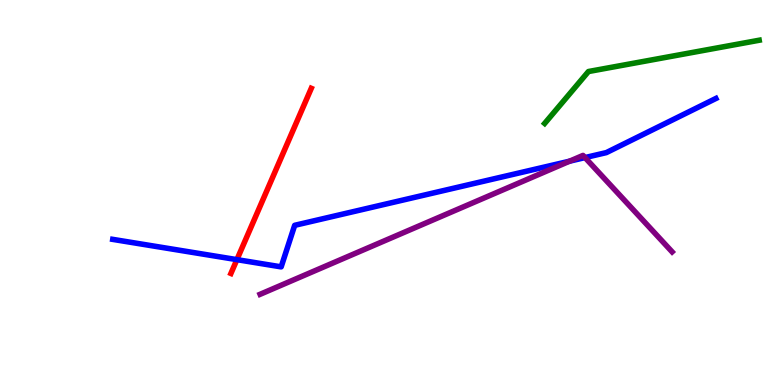[{'lines': ['blue', 'red'], 'intersections': [{'x': 3.06, 'y': 3.26}]}, {'lines': ['green', 'red'], 'intersections': []}, {'lines': ['purple', 'red'], 'intersections': []}, {'lines': ['blue', 'green'], 'intersections': []}, {'lines': ['blue', 'purple'], 'intersections': [{'x': 7.35, 'y': 5.81}, {'x': 7.55, 'y': 5.91}]}, {'lines': ['green', 'purple'], 'intersections': []}]